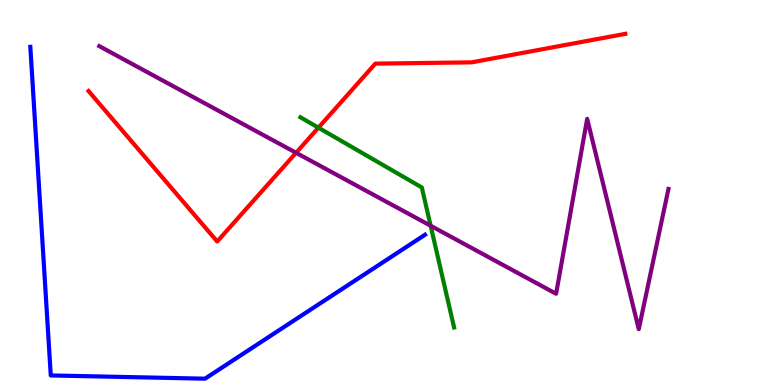[{'lines': ['blue', 'red'], 'intersections': []}, {'lines': ['green', 'red'], 'intersections': [{'x': 4.11, 'y': 6.68}]}, {'lines': ['purple', 'red'], 'intersections': [{'x': 3.82, 'y': 6.03}]}, {'lines': ['blue', 'green'], 'intersections': []}, {'lines': ['blue', 'purple'], 'intersections': []}, {'lines': ['green', 'purple'], 'intersections': [{'x': 5.56, 'y': 4.14}]}]